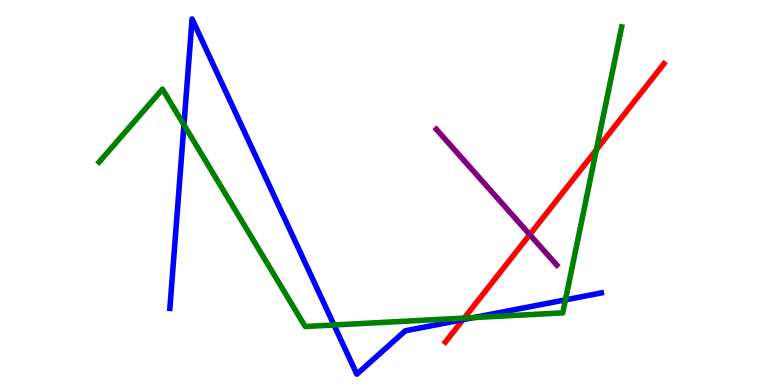[{'lines': ['blue', 'red'], 'intersections': [{'x': 5.97, 'y': 1.7}]}, {'lines': ['green', 'red'], 'intersections': [{'x': 5.99, 'y': 1.74}, {'x': 7.69, 'y': 6.11}]}, {'lines': ['purple', 'red'], 'intersections': [{'x': 6.84, 'y': 3.91}]}, {'lines': ['blue', 'green'], 'intersections': [{'x': 2.37, 'y': 6.76}, {'x': 4.31, 'y': 1.56}, {'x': 6.11, 'y': 1.75}, {'x': 7.3, 'y': 2.21}]}, {'lines': ['blue', 'purple'], 'intersections': []}, {'lines': ['green', 'purple'], 'intersections': []}]